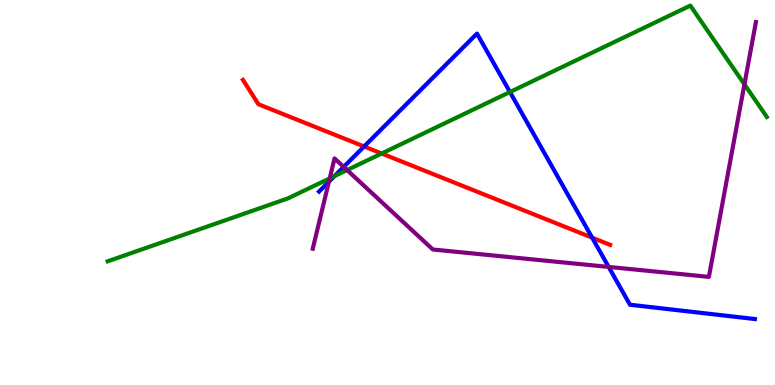[{'lines': ['blue', 'red'], 'intersections': [{'x': 4.7, 'y': 6.2}, {'x': 7.64, 'y': 3.83}]}, {'lines': ['green', 'red'], 'intersections': [{'x': 4.92, 'y': 6.01}]}, {'lines': ['purple', 'red'], 'intersections': []}, {'lines': ['blue', 'green'], 'intersections': [{'x': 4.32, 'y': 5.43}, {'x': 6.58, 'y': 7.61}]}, {'lines': ['blue', 'purple'], 'intersections': [{'x': 4.24, 'y': 5.28}, {'x': 4.43, 'y': 5.66}, {'x': 7.85, 'y': 3.07}]}, {'lines': ['green', 'purple'], 'intersections': [{'x': 4.25, 'y': 5.37}, {'x': 4.48, 'y': 5.58}, {'x': 9.61, 'y': 7.81}]}]